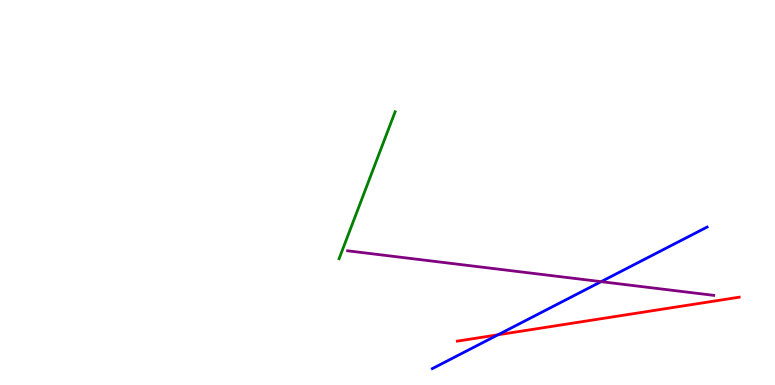[{'lines': ['blue', 'red'], 'intersections': [{'x': 6.43, 'y': 1.3}]}, {'lines': ['green', 'red'], 'intersections': []}, {'lines': ['purple', 'red'], 'intersections': []}, {'lines': ['blue', 'green'], 'intersections': []}, {'lines': ['blue', 'purple'], 'intersections': [{'x': 7.76, 'y': 2.68}]}, {'lines': ['green', 'purple'], 'intersections': []}]